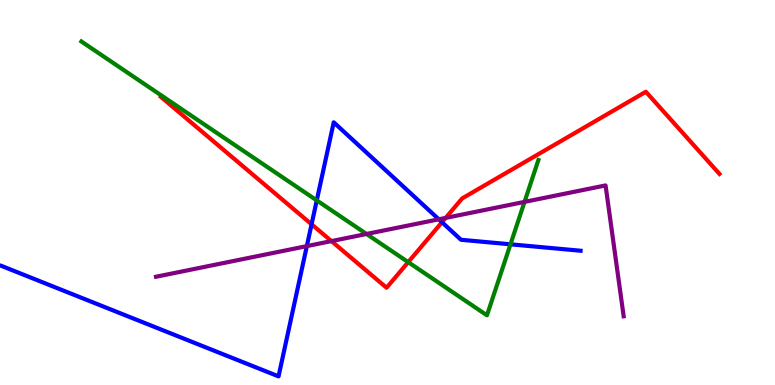[{'lines': ['blue', 'red'], 'intersections': [{'x': 4.02, 'y': 4.17}, {'x': 5.7, 'y': 4.23}]}, {'lines': ['green', 'red'], 'intersections': [{'x': 5.27, 'y': 3.19}]}, {'lines': ['purple', 'red'], 'intersections': [{'x': 4.28, 'y': 3.74}, {'x': 5.75, 'y': 4.34}]}, {'lines': ['blue', 'green'], 'intersections': [{'x': 4.09, 'y': 4.79}, {'x': 6.59, 'y': 3.65}]}, {'lines': ['blue', 'purple'], 'intersections': [{'x': 3.96, 'y': 3.61}, {'x': 5.66, 'y': 4.3}]}, {'lines': ['green', 'purple'], 'intersections': [{'x': 4.73, 'y': 3.92}, {'x': 6.77, 'y': 4.76}]}]